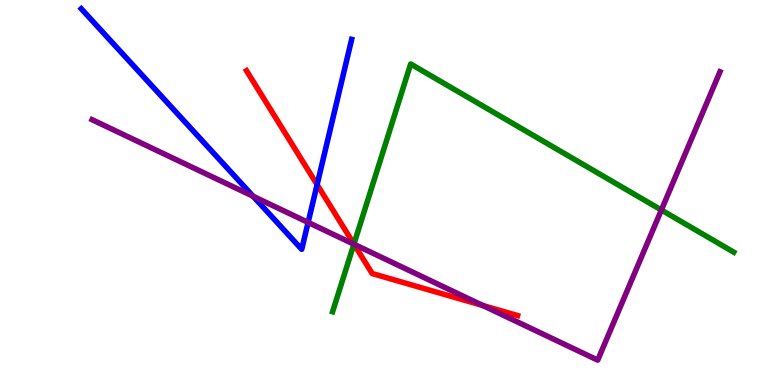[{'lines': ['blue', 'red'], 'intersections': [{'x': 4.09, 'y': 5.2}]}, {'lines': ['green', 'red'], 'intersections': [{'x': 4.57, 'y': 3.66}]}, {'lines': ['purple', 'red'], 'intersections': [{'x': 4.57, 'y': 3.66}, {'x': 6.23, 'y': 2.06}]}, {'lines': ['blue', 'green'], 'intersections': []}, {'lines': ['blue', 'purple'], 'intersections': [{'x': 3.27, 'y': 4.9}, {'x': 3.98, 'y': 4.22}]}, {'lines': ['green', 'purple'], 'intersections': [{'x': 4.57, 'y': 3.66}, {'x': 8.53, 'y': 4.55}]}]